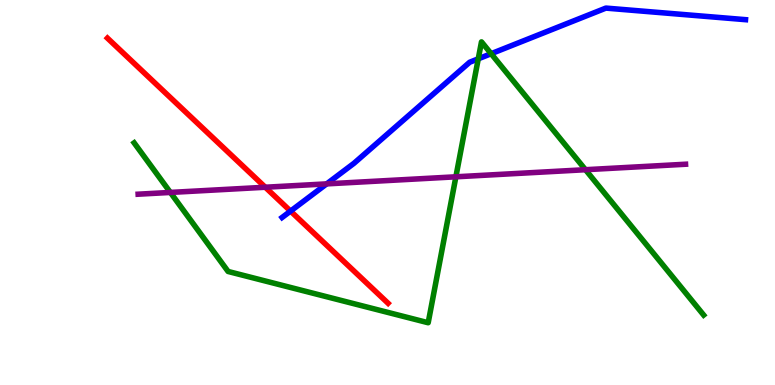[{'lines': ['blue', 'red'], 'intersections': [{'x': 3.75, 'y': 4.52}]}, {'lines': ['green', 'red'], 'intersections': []}, {'lines': ['purple', 'red'], 'intersections': [{'x': 3.42, 'y': 5.14}]}, {'lines': ['blue', 'green'], 'intersections': [{'x': 6.17, 'y': 8.47}, {'x': 6.34, 'y': 8.6}]}, {'lines': ['blue', 'purple'], 'intersections': [{'x': 4.22, 'y': 5.22}]}, {'lines': ['green', 'purple'], 'intersections': [{'x': 2.2, 'y': 5.0}, {'x': 5.88, 'y': 5.41}, {'x': 7.55, 'y': 5.59}]}]